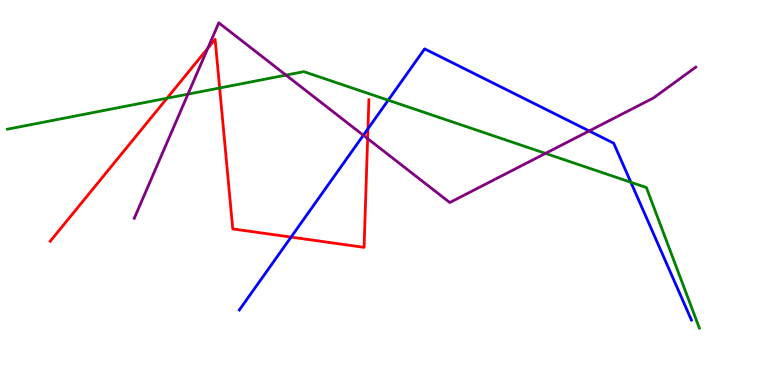[{'lines': ['blue', 'red'], 'intersections': [{'x': 3.76, 'y': 3.84}, {'x': 4.75, 'y': 6.66}]}, {'lines': ['green', 'red'], 'intersections': [{'x': 2.16, 'y': 7.45}, {'x': 2.83, 'y': 7.71}]}, {'lines': ['purple', 'red'], 'intersections': [{'x': 2.68, 'y': 8.74}, {'x': 4.74, 'y': 6.4}]}, {'lines': ['blue', 'green'], 'intersections': [{'x': 5.01, 'y': 7.4}, {'x': 8.14, 'y': 5.27}]}, {'lines': ['blue', 'purple'], 'intersections': [{'x': 4.69, 'y': 6.49}, {'x': 7.6, 'y': 6.6}]}, {'lines': ['green', 'purple'], 'intersections': [{'x': 2.43, 'y': 7.55}, {'x': 3.69, 'y': 8.05}, {'x': 7.04, 'y': 6.02}]}]